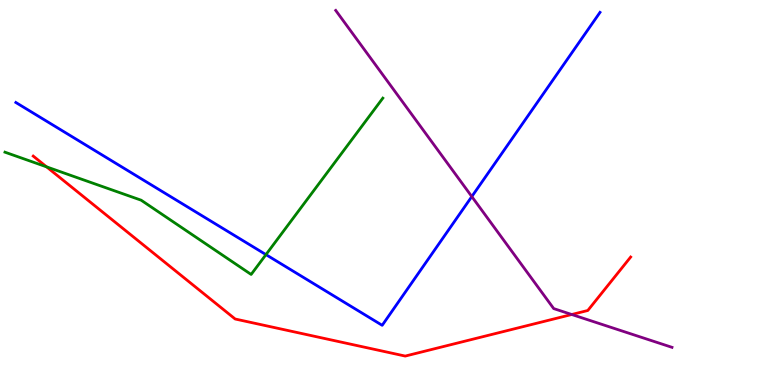[{'lines': ['blue', 'red'], 'intersections': []}, {'lines': ['green', 'red'], 'intersections': [{'x': 0.601, 'y': 5.67}]}, {'lines': ['purple', 'red'], 'intersections': [{'x': 7.38, 'y': 1.83}]}, {'lines': ['blue', 'green'], 'intersections': [{'x': 3.43, 'y': 3.39}]}, {'lines': ['blue', 'purple'], 'intersections': [{'x': 6.09, 'y': 4.89}]}, {'lines': ['green', 'purple'], 'intersections': []}]